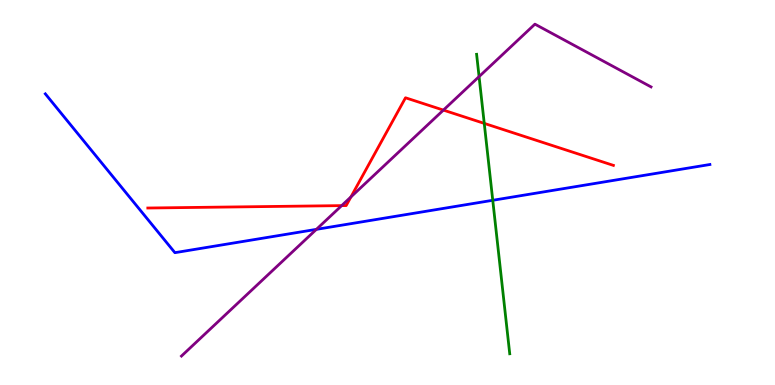[{'lines': ['blue', 'red'], 'intersections': []}, {'lines': ['green', 'red'], 'intersections': [{'x': 6.25, 'y': 6.8}]}, {'lines': ['purple', 'red'], 'intersections': [{'x': 4.41, 'y': 4.66}, {'x': 4.53, 'y': 4.88}, {'x': 5.72, 'y': 7.14}]}, {'lines': ['blue', 'green'], 'intersections': [{'x': 6.36, 'y': 4.8}]}, {'lines': ['blue', 'purple'], 'intersections': [{'x': 4.08, 'y': 4.04}]}, {'lines': ['green', 'purple'], 'intersections': [{'x': 6.18, 'y': 8.01}]}]